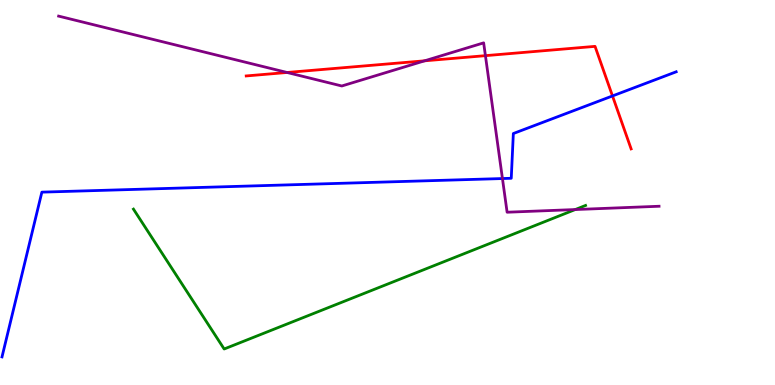[{'lines': ['blue', 'red'], 'intersections': [{'x': 7.9, 'y': 7.51}]}, {'lines': ['green', 'red'], 'intersections': []}, {'lines': ['purple', 'red'], 'intersections': [{'x': 3.7, 'y': 8.12}, {'x': 5.48, 'y': 8.42}, {'x': 6.26, 'y': 8.55}]}, {'lines': ['blue', 'green'], 'intersections': []}, {'lines': ['blue', 'purple'], 'intersections': [{'x': 6.48, 'y': 5.36}]}, {'lines': ['green', 'purple'], 'intersections': [{'x': 7.42, 'y': 4.56}]}]